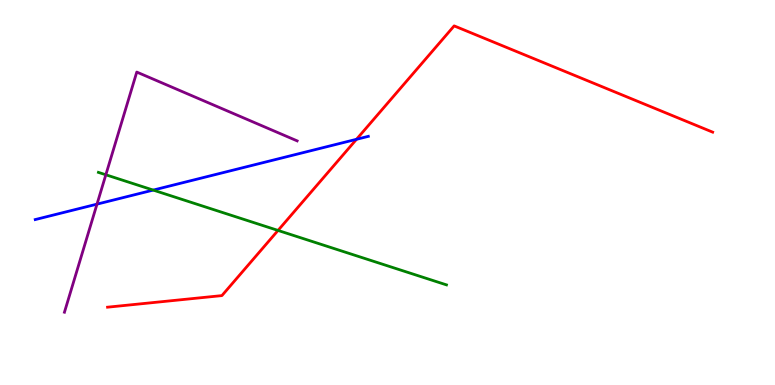[{'lines': ['blue', 'red'], 'intersections': [{'x': 4.6, 'y': 6.38}]}, {'lines': ['green', 'red'], 'intersections': [{'x': 3.59, 'y': 4.01}]}, {'lines': ['purple', 'red'], 'intersections': []}, {'lines': ['blue', 'green'], 'intersections': [{'x': 1.98, 'y': 5.06}]}, {'lines': ['blue', 'purple'], 'intersections': [{'x': 1.25, 'y': 4.7}]}, {'lines': ['green', 'purple'], 'intersections': [{'x': 1.37, 'y': 5.46}]}]